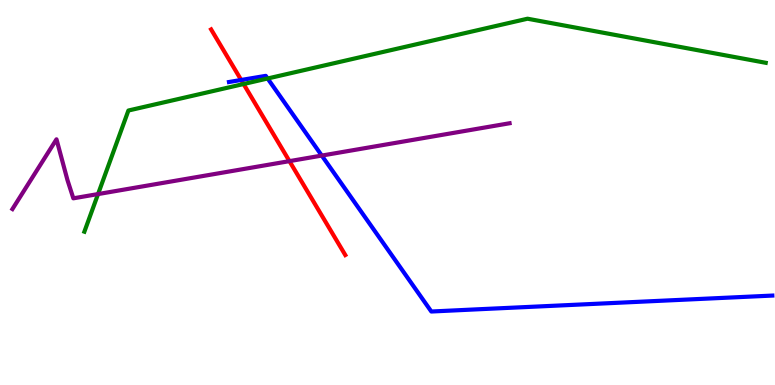[{'lines': ['blue', 'red'], 'intersections': [{'x': 3.11, 'y': 7.92}]}, {'lines': ['green', 'red'], 'intersections': [{'x': 3.14, 'y': 7.82}]}, {'lines': ['purple', 'red'], 'intersections': [{'x': 3.73, 'y': 5.81}]}, {'lines': ['blue', 'green'], 'intersections': [{'x': 3.45, 'y': 7.96}]}, {'lines': ['blue', 'purple'], 'intersections': [{'x': 4.15, 'y': 5.96}]}, {'lines': ['green', 'purple'], 'intersections': [{'x': 1.27, 'y': 4.96}]}]